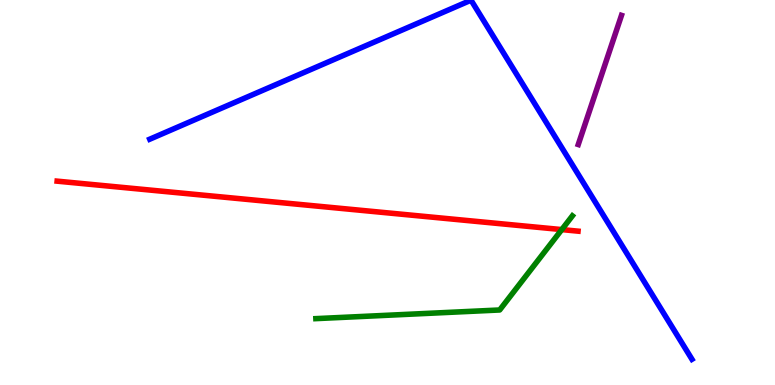[{'lines': ['blue', 'red'], 'intersections': []}, {'lines': ['green', 'red'], 'intersections': [{'x': 7.25, 'y': 4.04}]}, {'lines': ['purple', 'red'], 'intersections': []}, {'lines': ['blue', 'green'], 'intersections': []}, {'lines': ['blue', 'purple'], 'intersections': []}, {'lines': ['green', 'purple'], 'intersections': []}]